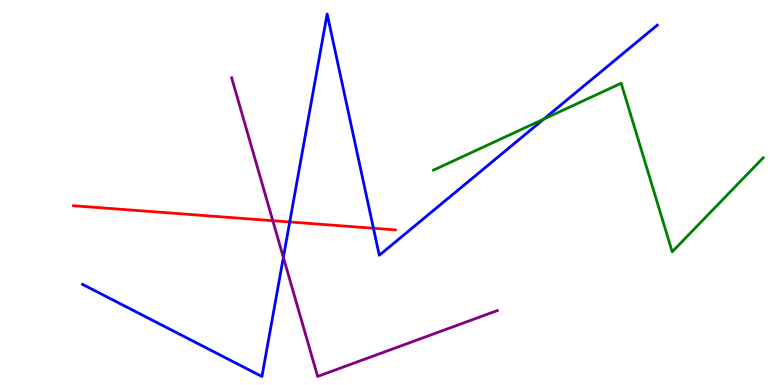[{'lines': ['blue', 'red'], 'intersections': [{'x': 3.74, 'y': 4.23}, {'x': 4.82, 'y': 4.07}]}, {'lines': ['green', 'red'], 'intersections': []}, {'lines': ['purple', 'red'], 'intersections': [{'x': 3.52, 'y': 4.27}]}, {'lines': ['blue', 'green'], 'intersections': [{'x': 7.02, 'y': 6.91}]}, {'lines': ['blue', 'purple'], 'intersections': [{'x': 3.66, 'y': 3.32}]}, {'lines': ['green', 'purple'], 'intersections': []}]